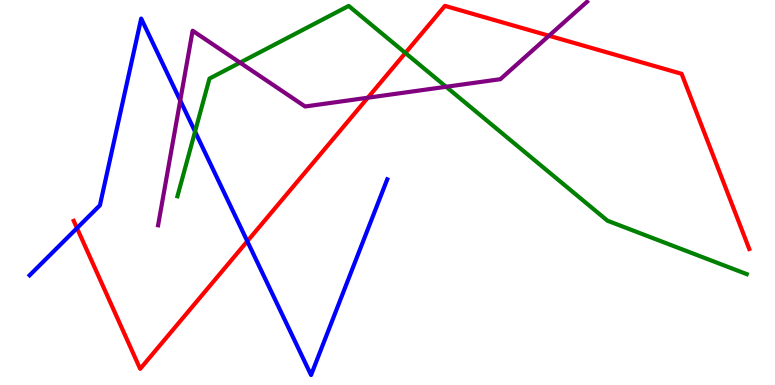[{'lines': ['blue', 'red'], 'intersections': [{'x': 0.993, 'y': 4.07}, {'x': 3.19, 'y': 3.73}]}, {'lines': ['green', 'red'], 'intersections': [{'x': 5.23, 'y': 8.62}]}, {'lines': ['purple', 'red'], 'intersections': [{'x': 4.75, 'y': 7.46}, {'x': 7.08, 'y': 9.07}]}, {'lines': ['blue', 'green'], 'intersections': [{'x': 2.52, 'y': 6.58}]}, {'lines': ['blue', 'purple'], 'intersections': [{'x': 2.33, 'y': 7.39}]}, {'lines': ['green', 'purple'], 'intersections': [{'x': 3.1, 'y': 8.37}, {'x': 5.76, 'y': 7.75}]}]